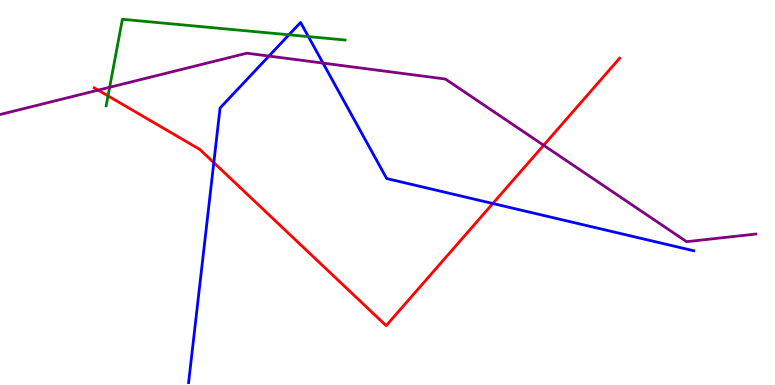[{'lines': ['blue', 'red'], 'intersections': [{'x': 2.76, 'y': 5.78}, {'x': 6.36, 'y': 4.71}]}, {'lines': ['green', 'red'], 'intersections': [{'x': 1.39, 'y': 7.51}]}, {'lines': ['purple', 'red'], 'intersections': [{'x': 1.27, 'y': 7.66}, {'x': 7.01, 'y': 6.23}]}, {'lines': ['blue', 'green'], 'intersections': [{'x': 3.73, 'y': 9.1}, {'x': 3.98, 'y': 9.05}]}, {'lines': ['blue', 'purple'], 'intersections': [{'x': 3.47, 'y': 8.54}, {'x': 4.17, 'y': 8.36}]}, {'lines': ['green', 'purple'], 'intersections': [{'x': 1.41, 'y': 7.73}]}]